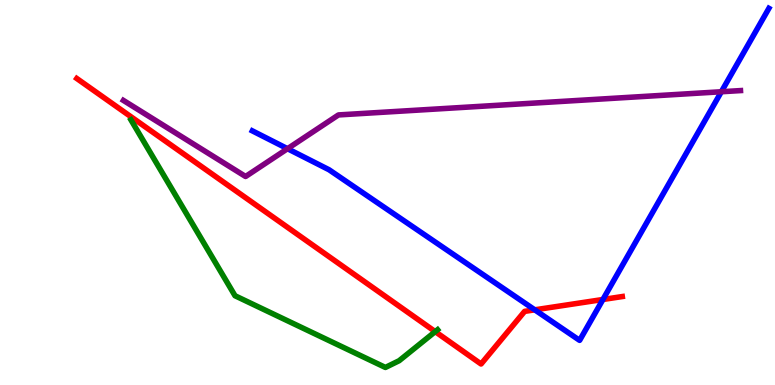[{'lines': ['blue', 'red'], 'intersections': [{'x': 6.9, 'y': 1.95}, {'x': 7.78, 'y': 2.22}]}, {'lines': ['green', 'red'], 'intersections': [{'x': 5.62, 'y': 1.39}]}, {'lines': ['purple', 'red'], 'intersections': []}, {'lines': ['blue', 'green'], 'intersections': []}, {'lines': ['blue', 'purple'], 'intersections': [{'x': 3.71, 'y': 6.14}, {'x': 9.31, 'y': 7.62}]}, {'lines': ['green', 'purple'], 'intersections': []}]